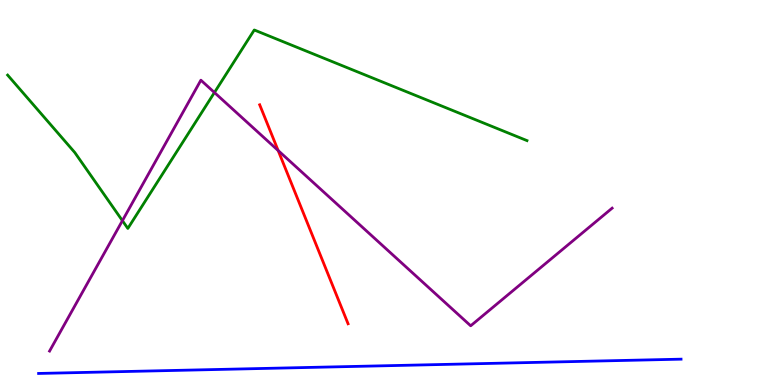[{'lines': ['blue', 'red'], 'intersections': []}, {'lines': ['green', 'red'], 'intersections': []}, {'lines': ['purple', 'red'], 'intersections': [{'x': 3.59, 'y': 6.09}]}, {'lines': ['blue', 'green'], 'intersections': []}, {'lines': ['blue', 'purple'], 'intersections': []}, {'lines': ['green', 'purple'], 'intersections': [{'x': 1.58, 'y': 4.27}, {'x': 2.77, 'y': 7.6}]}]